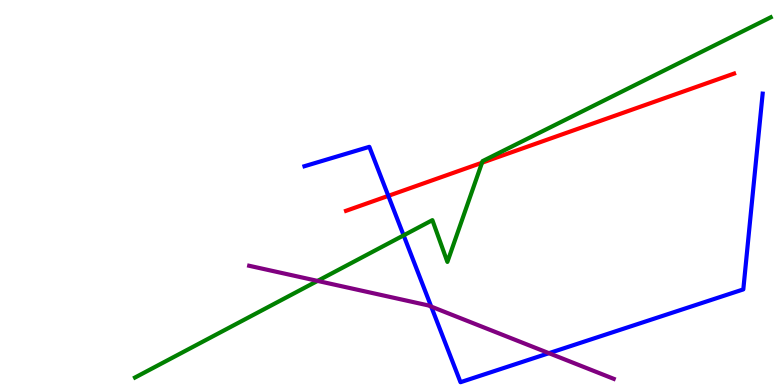[{'lines': ['blue', 'red'], 'intersections': [{'x': 5.01, 'y': 4.91}]}, {'lines': ['green', 'red'], 'intersections': [{'x': 6.22, 'y': 5.77}]}, {'lines': ['purple', 'red'], 'intersections': []}, {'lines': ['blue', 'green'], 'intersections': [{'x': 5.21, 'y': 3.89}]}, {'lines': ['blue', 'purple'], 'intersections': [{'x': 5.56, 'y': 2.04}, {'x': 7.08, 'y': 0.826}]}, {'lines': ['green', 'purple'], 'intersections': [{'x': 4.1, 'y': 2.7}]}]